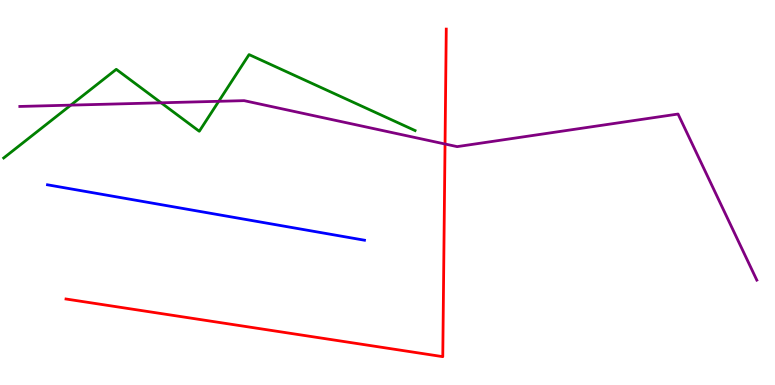[{'lines': ['blue', 'red'], 'intersections': []}, {'lines': ['green', 'red'], 'intersections': []}, {'lines': ['purple', 'red'], 'intersections': [{'x': 5.74, 'y': 6.26}]}, {'lines': ['blue', 'green'], 'intersections': []}, {'lines': ['blue', 'purple'], 'intersections': []}, {'lines': ['green', 'purple'], 'intersections': [{'x': 0.913, 'y': 7.27}, {'x': 2.08, 'y': 7.33}, {'x': 2.82, 'y': 7.37}]}]